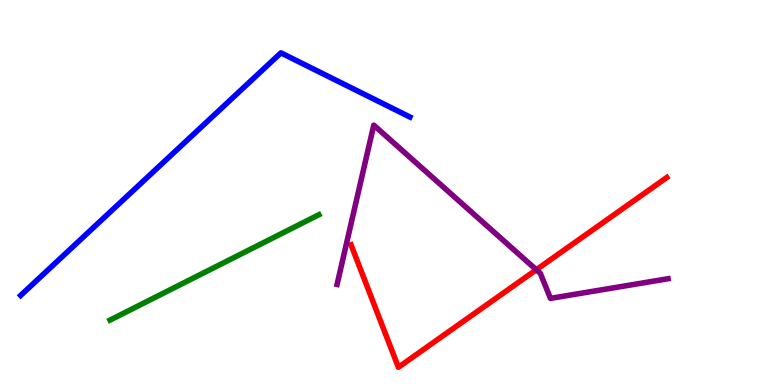[{'lines': ['blue', 'red'], 'intersections': []}, {'lines': ['green', 'red'], 'intersections': []}, {'lines': ['purple', 'red'], 'intersections': [{'x': 6.92, 'y': 2.99}]}, {'lines': ['blue', 'green'], 'intersections': []}, {'lines': ['blue', 'purple'], 'intersections': []}, {'lines': ['green', 'purple'], 'intersections': []}]